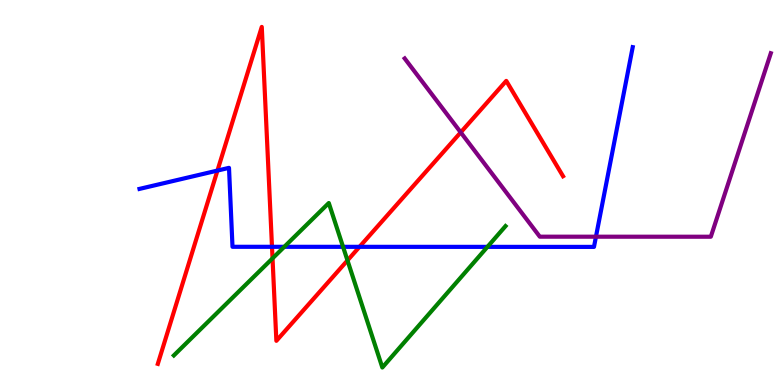[{'lines': ['blue', 'red'], 'intersections': [{'x': 2.81, 'y': 5.57}, {'x': 3.51, 'y': 3.59}, {'x': 4.64, 'y': 3.59}]}, {'lines': ['green', 'red'], 'intersections': [{'x': 3.52, 'y': 3.29}, {'x': 4.48, 'y': 3.24}]}, {'lines': ['purple', 'red'], 'intersections': [{'x': 5.94, 'y': 6.56}]}, {'lines': ['blue', 'green'], 'intersections': [{'x': 3.67, 'y': 3.59}, {'x': 4.43, 'y': 3.59}, {'x': 6.29, 'y': 3.59}]}, {'lines': ['blue', 'purple'], 'intersections': [{'x': 7.69, 'y': 3.85}]}, {'lines': ['green', 'purple'], 'intersections': []}]